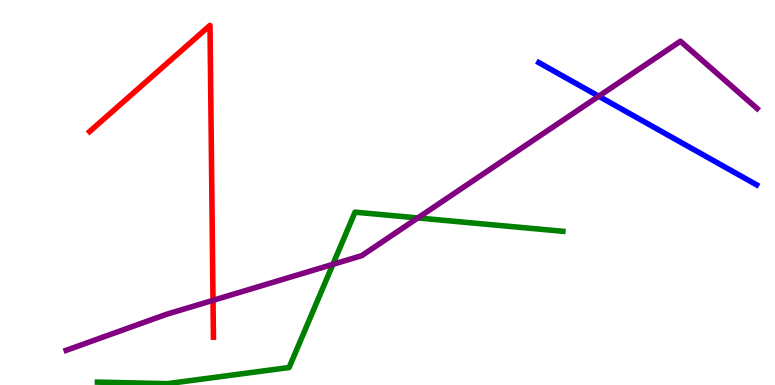[{'lines': ['blue', 'red'], 'intersections': []}, {'lines': ['green', 'red'], 'intersections': []}, {'lines': ['purple', 'red'], 'intersections': [{'x': 2.75, 'y': 2.2}]}, {'lines': ['blue', 'green'], 'intersections': []}, {'lines': ['blue', 'purple'], 'intersections': [{'x': 7.73, 'y': 7.5}]}, {'lines': ['green', 'purple'], 'intersections': [{'x': 4.3, 'y': 3.13}, {'x': 5.39, 'y': 4.34}]}]